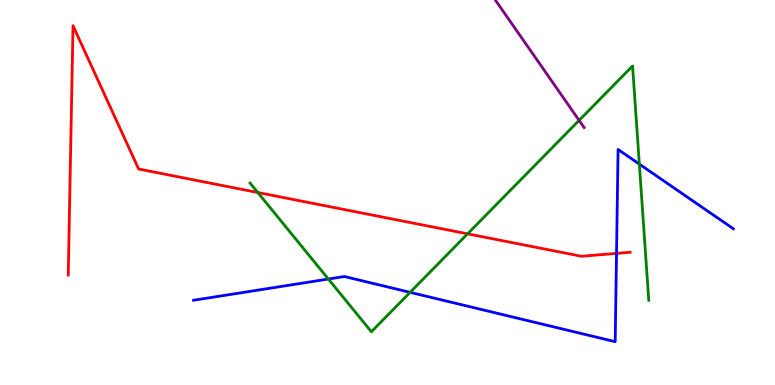[{'lines': ['blue', 'red'], 'intersections': [{'x': 7.96, 'y': 3.42}]}, {'lines': ['green', 'red'], 'intersections': [{'x': 3.33, 'y': 5.0}, {'x': 6.03, 'y': 3.93}]}, {'lines': ['purple', 'red'], 'intersections': []}, {'lines': ['blue', 'green'], 'intersections': [{'x': 4.24, 'y': 2.75}, {'x': 5.29, 'y': 2.41}, {'x': 8.25, 'y': 5.74}]}, {'lines': ['blue', 'purple'], 'intersections': []}, {'lines': ['green', 'purple'], 'intersections': [{'x': 7.47, 'y': 6.87}]}]